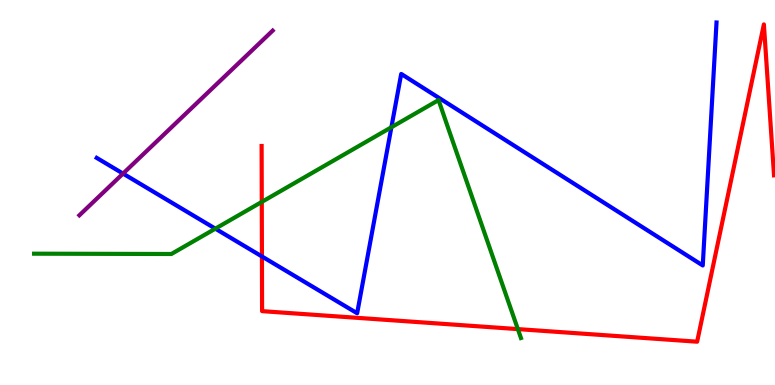[{'lines': ['blue', 'red'], 'intersections': [{'x': 3.38, 'y': 3.34}]}, {'lines': ['green', 'red'], 'intersections': [{'x': 3.38, 'y': 4.76}, {'x': 6.68, 'y': 1.45}]}, {'lines': ['purple', 'red'], 'intersections': []}, {'lines': ['blue', 'green'], 'intersections': [{'x': 2.78, 'y': 4.06}, {'x': 5.05, 'y': 6.69}]}, {'lines': ['blue', 'purple'], 'intersections': [{'x': 1.59, 'y': 5.49}]}, {'lines': ['green', 'purple'], 'intersections': []}]